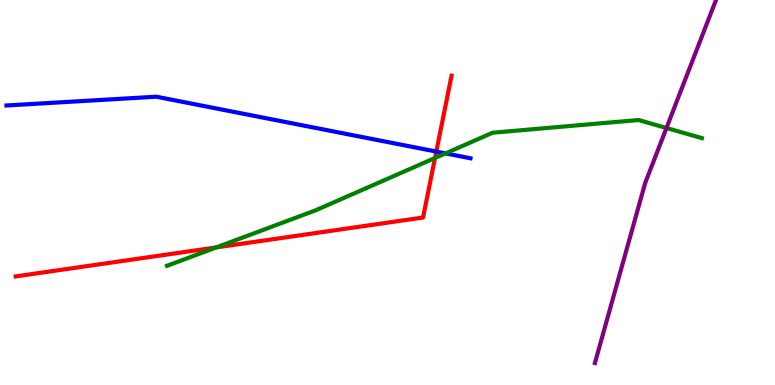[{'lines': ['blue', 'red'], 'intersections': [{'x': 5.63, 'y': 6.06}]}, {'lines': ['green', 'red'], 'intersections': [{'x': 2.79, 'y': 3.57}, {'x': 5.61, 'y': 5.9}]}, {'lines': ['purple', 'red'], 'intersections': []}, {'lines': ['blue', 'green'], 'intersections': [{'x': 5.75, 'y': 6.02}]}, {'lines': ['blue', 'purple'], 'intersections': []}, {'lines': ['green', 'purple'], 'intersections': [{'x': 8.6, 'y': 6.68}]}]